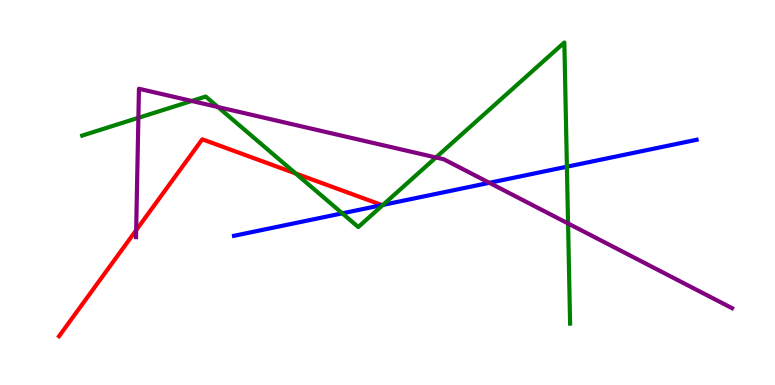[{'lines': ['blue', 'red'], 'intersections': []}, {'lines': ['green', 'red'], 'intersections': [{'x': 3.82, 'y': 5.49}]}, {'lines': ['purple', 'red'], 'intersections': [{'x': 1.76, 'y': 4.02}]}, {'lines': ['blue', 'green'], 'intersections': [{'x': 4.42, 'y': 4.46}, {'x': 4.94, 'y': 4.68}, {'x': 7.31, 'y': 5.67}]}, {'lines': ['blue', 'purple'], 'intersections': [{'x': 6.31, 'y': 5.25}]}, {'lines': ['green', 'purple'], 'intersections': [{'x': 1.79, 'y': 6.94}, {'x': 2.47, 'y': 7.38}, {'x': 2.81, 'y': 7.22}, {'x': 5.63, 'y': 5.91}, {'x': 7.33, 'y': 4.2}]}]